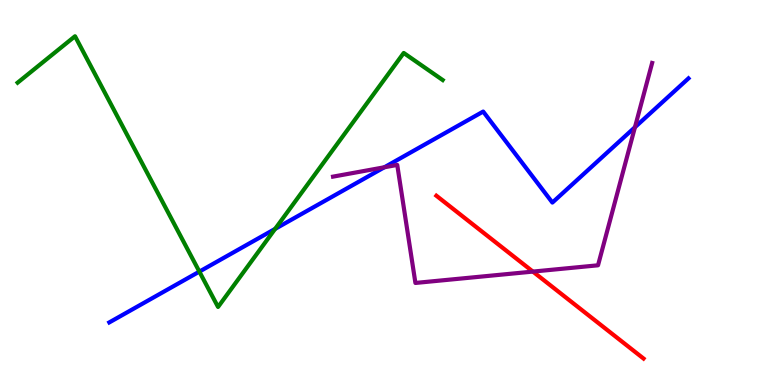[{'lines': ['blue', 'red'], 'intersections': []}, {'lines': ['green', 'red'], 'intersections': []}, {'lines': ['purple', 'red'], 'intersections': [{'x': 6.88, 'y': 2.95}]}, {'lines': ['blue', 'green'], 'intersections': [{'x': 2.57, 'y': 2.95}, {'x': 3.55, 'y': 4.05}]}, {'lines': ['blue', 'purple'], 'intersections': [{'x': 4.96, 'y': 5.66}, {'x': 8.19, 'y': 6.7}]}, {'lines': ['green', 'purple'], 'intersections': []}]